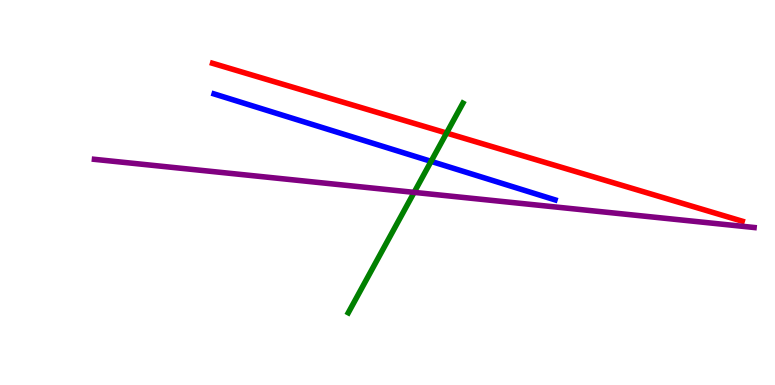[{'lines': ['blue', 'red'], 'intersections': []}, {'lines': ['green', 'red'], 'intersections': [{'x': 5.76, 'y': 6.54}]}, {'lines': ['purple', 'red'], 'intersections': []}, {'lines': ['blue', 'green'], 'intersections': [{'x': 5.56, 'y': 5.81}]}, {'lines': ['blue', 'purple'], 'intersections': []}, {'lines': ['green', 'purple'], 'intersections': [{'x': 5.34, 'y': 5.0}]}]